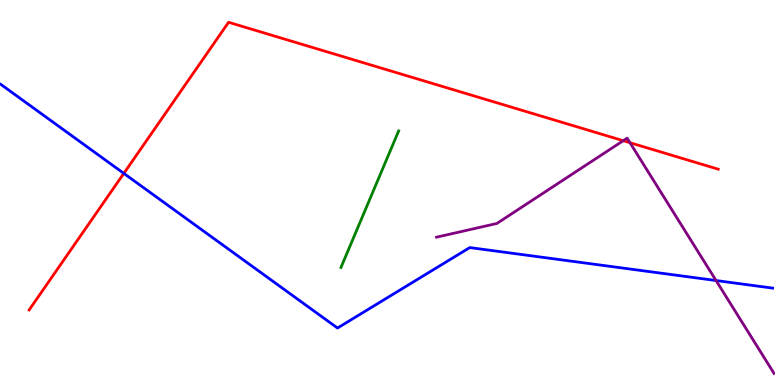[{'lines': ['blue', 'red'], 'intersections': [{'x': 1.6, 'y': 5.5}]}, {'lines': ['green', 'red'], 'intersections': []}, {'lines': ['purple', 'red'], 'intersections': [{'x': 8.04, 'y': 6.35}, {'x': 8.13, 'y': 6.29}]}, {'lines': ['blue', 'green'], 'intersections': []}, {'lines': ['blue', 'purple'], 'intersections': [{'x': 9.24, 'y': 2.71}]}, {'lines': ['green', 'purple'], 'intersections': []}]